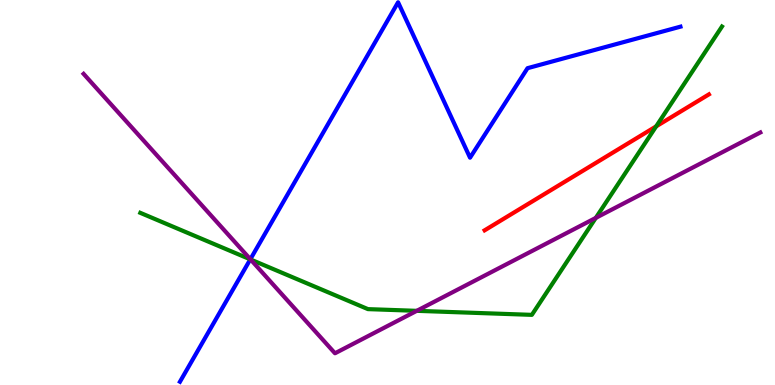[{'lines': ['blue', 'red'], 'intersections': []}, {'lines': ['green', 'red'], 'intersections': [{'x': 8.47, 'y': 6.72}]}, {'lines': ['purple', 'red'], 'intersections': []}, {'lines': ['blue', 'green'], 'intersections': [{'x': 3.23, 'y': 3.26}]}, {'lines': ['blue', 'purple'], 'intersections': [{'x': 3.23, 'y': 3.27}]}, {'lines': ['green', 'purple'], 'intersections': [{'x': 3.23, 'y': 3.26}, {'x': 5.38, 'y': 1.93}, {'x': 7.69, 'y': 4.34}]}]